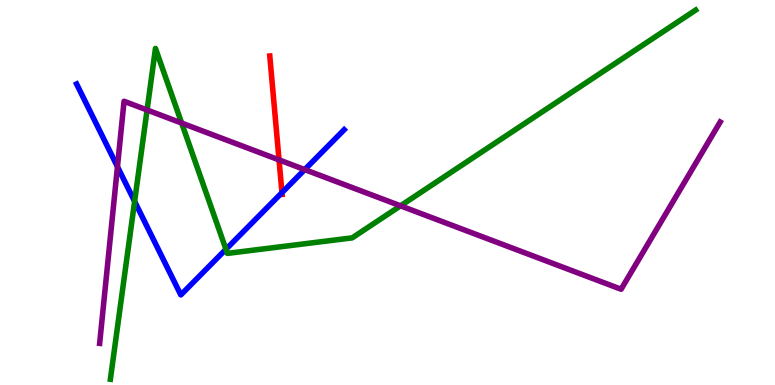[{'lines': ['blue', 'red'], 'intersections': [{'x': 3.64, 'y': 5.0}]}, {'lines': ['green', 'red'], 'intersections': []}, {'lines': ['purple', 'red'], 'intersections': [{'x': 3.6, 'y': 5.85}]}, {'lines': ['blue', 'green'], 'intersections': [{'x': 1.74, 'y': 4.77}, {'x': 2.92, 'y': 3.53}]}, {'lines': ['blue', 'purple'], 'intersections': [{'x': 1.52, 'y': 5.67}, {'x': 3.93, 'y': 5.59}]}, {'lines': ['green', 'purple'], 'intersections': [{'x': 1.9, 'y': 7.14}, {'x': 2.34, 'y': 6.8}, {'x': 5.17, 'y': 4.65}]}]